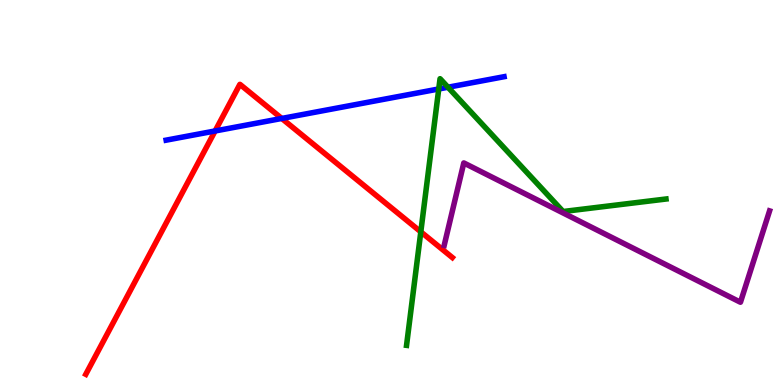[{'lines': ['blue', 'red'], 'intersections': [{'x': 2.78, 'y': 6.6}, {'x': 3.64, 'y': 6.92}]}, {'lines': ['green', 'red'], 'intersections': [{'x': 5.43, 'y': 3.98}]}, {'lines': ['purple', 'red'], 'intersections': []}, {'lines': ['blue', 'green'], 'intersections': [{'x': 5.66, 'y': 7.69}, {'x': 5.78, 'y': 7.73}]}, {'lines': ['blue', 'purple'], 'intersections': []}, {'lines': ['green', 'purple'], 'intersections': []}]